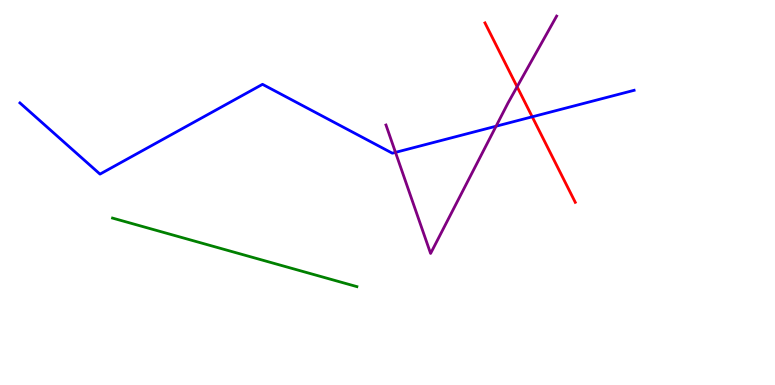[{'lines': ['blue', 'red'], 'intersections': [{'x': 6.87, 'y': 6.97}]}, {'lines': ['green', 'red'], 'intersections': []}, {'lines': ['purple', 'red'], 'intersections': [{'x': 6.67, 'y': 7.75}]}, {'lines': ['blue', 'green'], 'intersections': []}, {'lines': ['blue', 'purple'], 'intersections': [{'x': 5.1, 'y': 6.04}, {'x': 6.4, 'y': 6.72}]}, {'lines': ['green', 'purple'], 'intersections': []}]